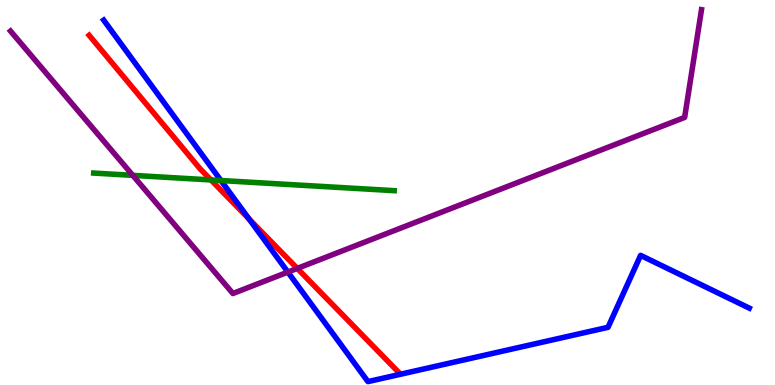[{'lines': ['blue', 'red'], 'intersections': [{'x': 3.21, 'y': 4.31}]}, {'lines': ['green', 'red'], 'intersections': [{'x': 2.72, 'y': 5.33}]}, {'lines': ['purple', 'red'], 'intersections': [{'x': 3.84, 'y': 3.03}]}, {'lines': ['blue', 'green'], 'intersections': [{'x': 2.85, 'y': 5.31}]}, {'lines': ['blue', 'purple'], 'intersections': [{'x': 3.71, 'y': 2.93}]}, {'lines': ['green', 'purple'], 'intersections': [{'x': 1.71, 'y': 5.45}]}]